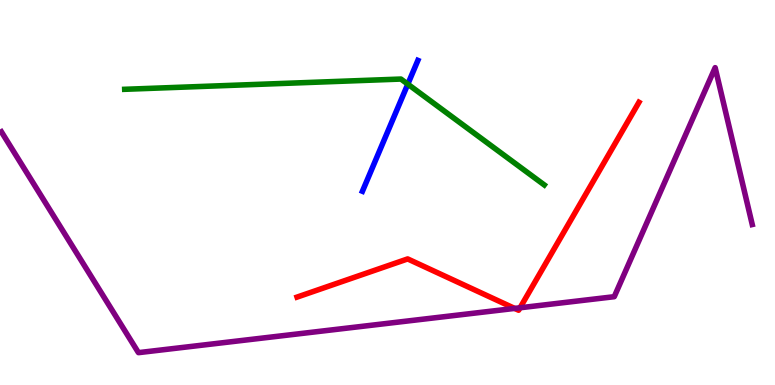[{'lines': ['blue', 'red'], 'intersections': []}, {'lines': ['green', 'red'], 'intersections': []}, {'lines': ['purple', 'red'], 'intersections': [{'x': 6.64, 'y': 1.99}, {'x': 6.71, 'y': 2.01}]}, {'lines': ['blue', 'green'], 'intersections': [{'x': 5.26, 'y': 7.81}]}, {'lines': ['blue', 'purple'], 'intersections': []}, {'lines': ['green', 'purple'], 'intersections': []}]